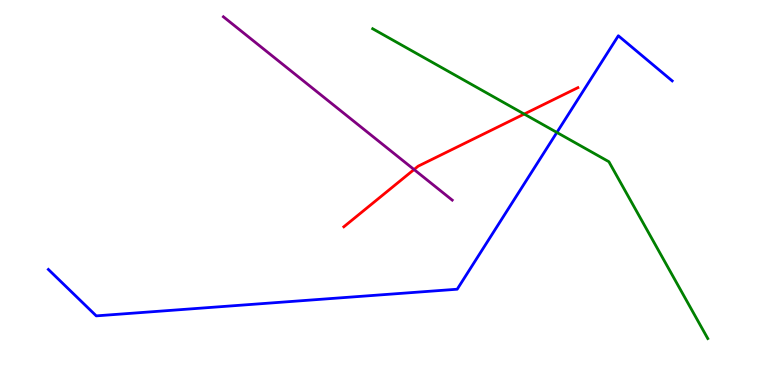[{'lines': ['blue', 'red'], 'intersections': []}, {'lines': ['green', 'red'], 'intersections': [{'x': 6.76, 'y': 7.04}]}, {'lines': ['purple', 'red'], 'intersections': [{'x': 5.34, 'y': 5.6}]}, {'lines': ['blue', 'green'], 'intersections': [{'x': 7.19, 'y': 6.56}]}, {'lines': ['blue', 'purple'], 'intersections': []}, {'lines': ['green', 'purple'], 'intersections': []}]